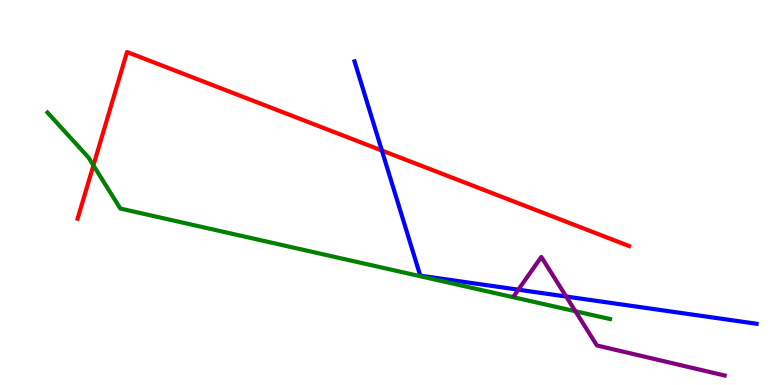[{'lines': ['blue', 'red'], 'intersections': [{'x': 4.93, 'y': 6.09}]}, {'lines': ['green', 'red'], 'intersections': [{'x': 1.21, 'y': 5.7}]}, {'lines': ['purple', 'red'], 'intersections': []}, {'lines': ['blue', 'green'], 'intersections': []}, {'lines': ['blue', 'purple'], 'intersections': [{'x': 6.69, 'y': 2.48}, {'x': 7.31, 'y': 2.3}]}, {'lines': ['green', 'purple'], 'intersections': [{'x': 7.42, 'y': 1.92}]}]